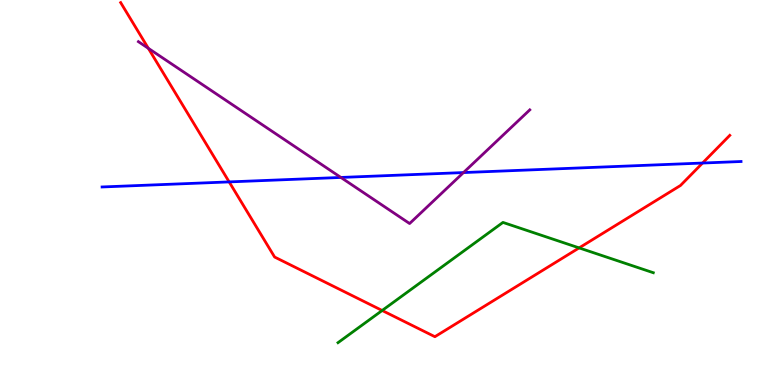[{'lines': ['blue', 'red'], 'intersections': [{'x': 2.96, 'y': 5.28}, {'x': 9.07, 'y': 5.77}]}, {'lines': ['green', 'red'], 'intersections': [{'x': 4.93, 'y': 1.94}, {'x': 7.47, 'y': 3.56}]}, {'lines': ['purple', 'red'], 'intersections': [{'x': 1.91, 'y': 8.75}]}, {'lines': ['blue', 'green'], 'intersections': []}, {'lines': ['blue', 'purple'], 'intersections': [{'x': 4.4, 'y': 5.39}, {'x': 5.98, 'y': 5.52}]}, {'lines': ['green', 'purple'], 'intersections': []}]